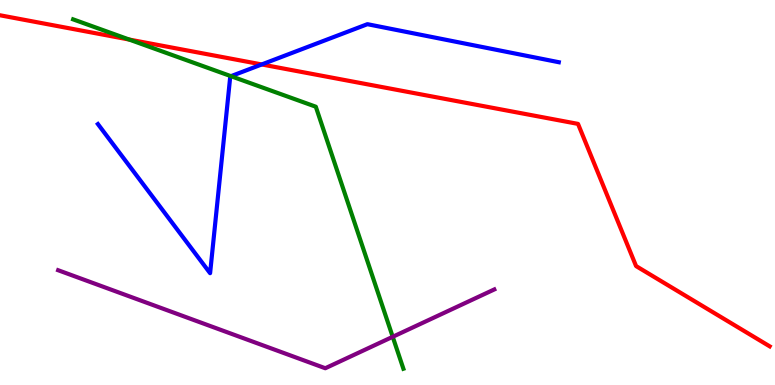[{'lines': ['blue', 'red'], 'intersections': [{'x': 3.38, 'y': 8.33}]}, {'lines': ['green', 'red'], 'intersections': [{'x': 1.67, 'y': 8.97}]}, {'lines': ['purple', 'red'], 'intersections': []}, {'lines': ['blue', 'green'], 'intersections': [{'x': 2.98, 'y': 8.02}]}, {'lines': ['blue', 'purple'], 'intersections': []}, {'lines': ['green', 'purple'], 'intersections': [{'x': 5.07, 'y': 1.25}]}]